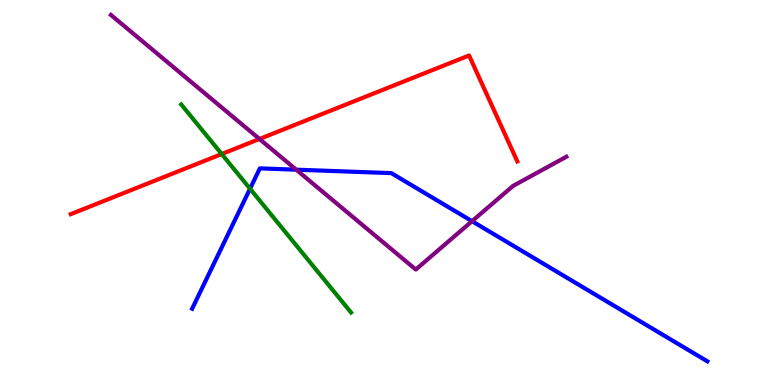[{'lines': ['blue', 'red'], 'intersections': []}, {'lines': ['green', 'red'], 'intersections': [{'x': 2.86, 'y': 6.0}]}, {'lines': ['purple', 'red'], 'intersections': [{'x': 3.35, 'y': 6.39}]}, {'lines': ['blue', 'green'], 'intersections': [{'x': 3.23, 'y': 5.1}]}, {'lines': ['blue', 'purple'], 'intersections': [{'x': 3.82, 'y': 5.59}, {'x': 6.09, 'y': 4.25}]}, {'lines': ['green', 'purple'], 'intersections': []}]